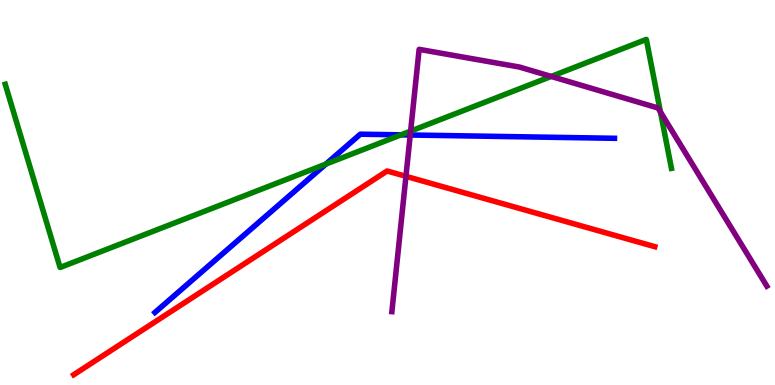[{'lines': ['blue', 'red'], 'intersections': []}, {'lines': ['green', 'red'], 'intersections': []}, {'lines': ['purple', 'red'], 'intersections': [{'x': 5.24, 'y': 5.42}]}, {'lines': ['blue', 'green'], 'intersections': [{'x': 4.21, 'y': 5.74}, {'x': 5.17, 'y': 6.5}]}, {'lines': ['blue', 'purple'], 'intersections': [{'x': 5.29, 'y': 6.49}]}, {'lines': ['green', 'purple'], 'intersections': [{'x': 5.3, 'y': 6.59}, {'x': 7.11, 'y': 8.01}, {'x': 8.52, 'y': 7.09}]}]